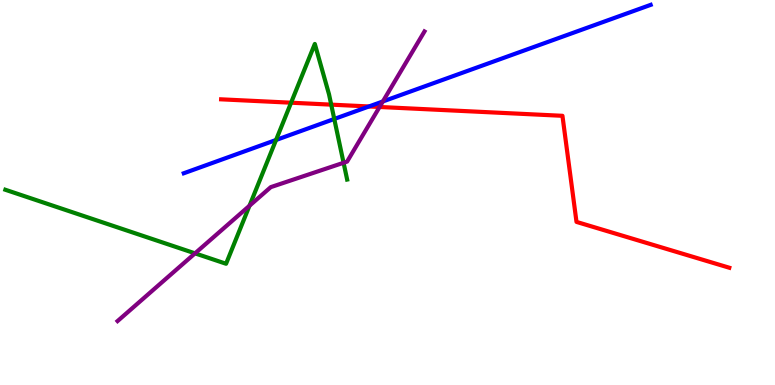[{'lines': ['blue', 'red'], 'intersections': [{'x': 4.76, 'y': 7.23}]}, {'lines': ['green', 'red'], 'intersections': [{'x': 3.76, 'y': 7.33}, {'x': 4.27, 'y': 7.28}]}, {'lines': ['purple', 'red'], 'intersections': [{'x': 4.9, 'y': 7.22}]}, {'lines': ['blue', 'green'], 'intersections': [{'x': 3.56, 'y': 6.36}, {'x': 4.31, 'y': 6.91}]}, {'lines': ['blue', 'purple'], 'intersections': [{'x': 4.94, 'y': 7.36}]}, {'lines': ['green', 'purple'], 'intersections': [{'x': 2.52, 'y': 3.42}, {'x': 3.22, 'y': 4.66}, {'x': 4.43, 'y': 5.77}]}]